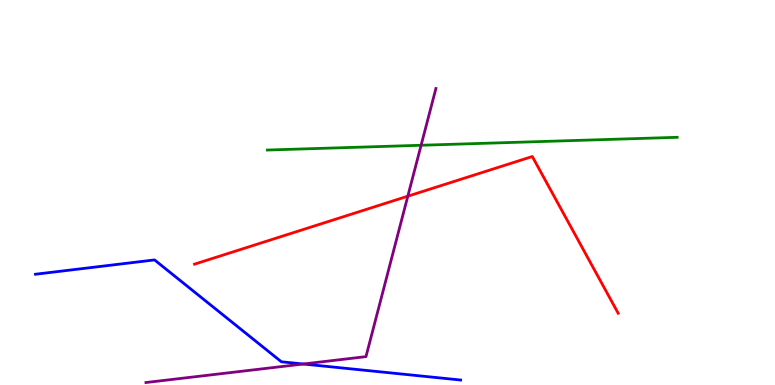[{'lines': ['blue', 'red'], 'intersections': []}, {'lines': ['green', 'red'], 'intersections': []}, {'lines': ['purple', 'red'], 'intersections': [{'x': 5.26, 'y': 4.9}]}, {'lines': ['blue', 'green'], 'intersections': []}, {'lines': ['blue', 'purple'], 'intersections': [{'x': 3.91, 'y': 0.545}]}, {'lines': ['green', 'purple'], 'intersections': [{'x': 5.43, 'y': 6.23}]}]